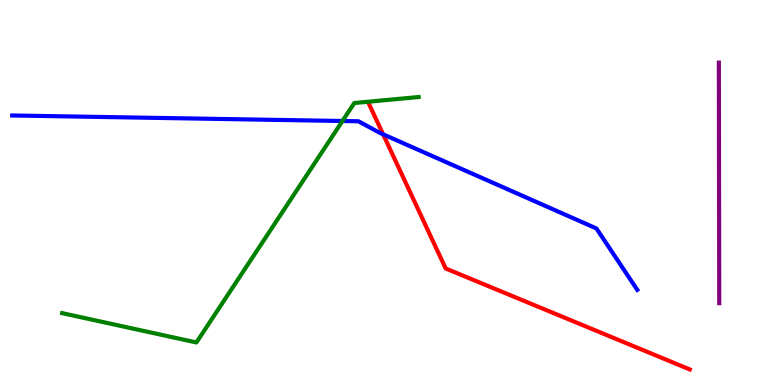[{'lines': ['blue', 'red'], 'intersections': [{'x': 4.94, 'y': 6.51}]}, {'lines': ['green', 'red'], 'intersections': []}, {'lines': ['purple', 'red'], 'intersections': []}, {'lines': ['blue', 'green'], 'intersections': [{'x': 4.42, 'y': 6.86}]}, {'lines': ['blue', 'purple'], 'intersections': []}, {'lines': ['green', 'purple'], 'intersections': []}]